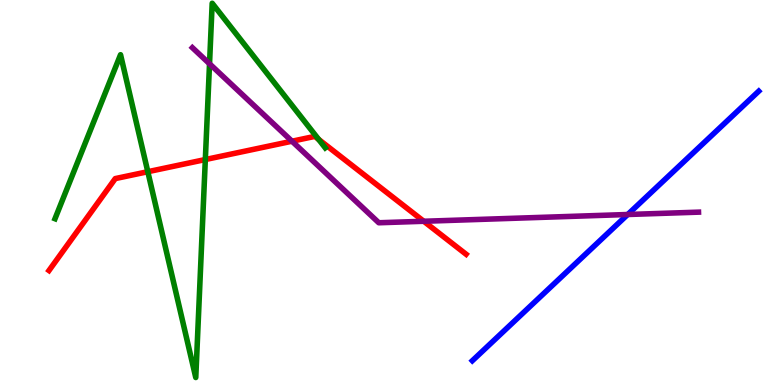[{'lines': ['blue', 'red'], 'intersections': []}, {'lines': ['green', 'red'], 'intersections': [{'x': 1.91, 'y': 5.54}, {'x': 2.65, 'y': 5.86}, {'x': 4.11, 'y': 6.38}]}, {'lines': ['purple', 'red'], 'intersections': [{'x': 3.77, 'y': 6.33}, {'x': 5.47, 'y': 4.25}]}, {'lines': ['blue', 'green'], 'intersections': []}, {'lines': ['blue', 'purple'], 'intersections': [{'x': 8.1, 'y': 4.43}]}, {'lines': ['green', 'purple'], 'intersections': [{'x': 2.7, 'y': 8.34}]}]